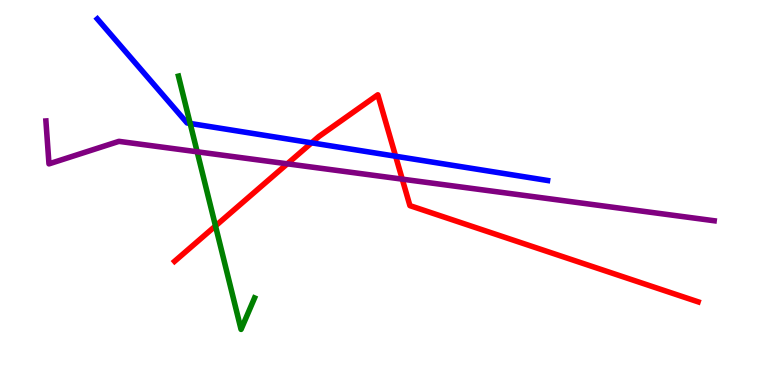[{'lines': ['blue', 'red'], 'intersections': [{'x': 4.02, 'y': 6.29}, {'x': 5.1, 'y': 5.94}]}, {'lines': ['green', 'red'], 'intersections': [{'x': 2.78, 'y': 4.13}]}, {'lines': ['purple', 'red'], 'intersections': [{'x': 3.71, 'y': 5.75}, {'x': 5.19, 'y': 5.35}]}, {'lines': ['blue', 'green'], 'intersections': [{'x': 2.45, 'y': 6.79}]}, {'lines': ['blue', 'purple'], 'intersections': []}, {'lines': ['green', 'purple'], 'intersections': [{'x': 2.54, 'y': 6.06}]}]